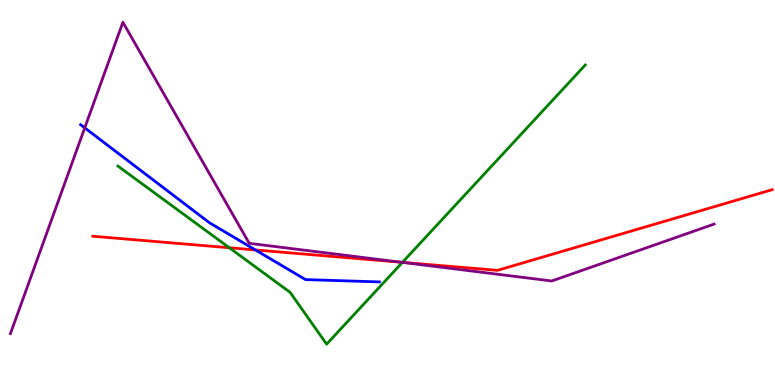[{'lines': ['blue', 'red'], 'intersections': [{'x': 3.3, 'y': 3.51}]}, {'lines': ['green', 'red'], 'intersections': [{'x': 2.96, 'y': 3.56}, {'x': 5.19, 'y': 3.19}]}, {'lines': ['purple', 'red'], 'intersections': [{'x': 5.18, 'y': 3.19}]}, {'lines': ['blue', 'green'], 'intersections': []}, {'lines': ['blue', 'purple'], 'intersections': [{'x': 1.09, 'y': 6.68}]}, {'lines': ['green', 'purple'], 'intersections': [{'x': 5.19, 'y': 3.18}]}]